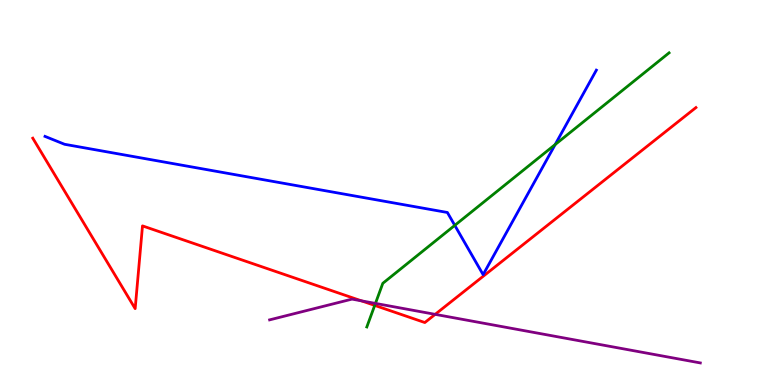[{'lines': ['blue', 'red'], 'intersections': []}, {'lines': ['green', 'red'], 'intersections': [{'x': 4.84, 'y': 2.07}]}, {'lines': ['purple', 'red'], 'intersections': [{'x': 4.66, 'y': 2.19}, {'x': 5.62, 'y': 1.84}]}, {'lines': ['blue', 'green'], 'intersections': [{'x': 5.87, 'y': 4.15}, {'x': 7.16, 'y': 6.25}]}, {'lines': ['blue', 'purple'], 'intersections': []}, {'lines': ['green', 'purple'], 'intersections': [{'x': 4.84, 'y': 2.12}]}]